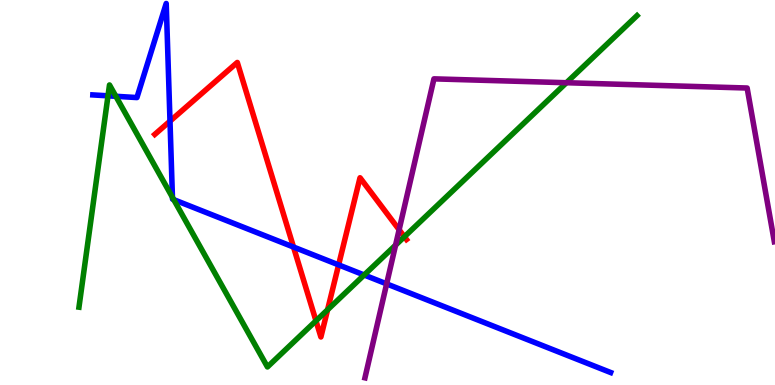[{'lines': ['blue', 'red'], 'intersections': [{'x': 2.19, 'y': 6.85}, {'x': 3.79, 'y': 3.58}, {'x': 4.37, 'y': 3.12}]}, {'lines': ['green', 'red'], 'intersections': [{'x': 4.08, 'y': 1.67}, {'x': 4.23, 'y': 1.95}, {'x': 5.22, 'y': 3.85}]}, {'lines': ['purple', 'red'], 'intersections': [{'x': 5.15, 'y': 4.03}]}, {'lines': ['blue', 'green'], 'intersections': [{'x': 1.39, 'y': 7.51}, {'x': 1.49, 'y': 7.5}, {'x': 2.23, 'y': 4.87}, {'x': 2.24, 'y': 4.81}, {'x': 4.7, 'y': 2.86}]}, {'lines': ['blue', 'purple'], 'intersections': [{'x': 4.99, 'y': 2.63}]}, {'lines': ['green', 'purple'], 'intersections': [{'x': 5.1, 'y': 3.63}, {'x': 7.31, 'y': 7.85}]}]